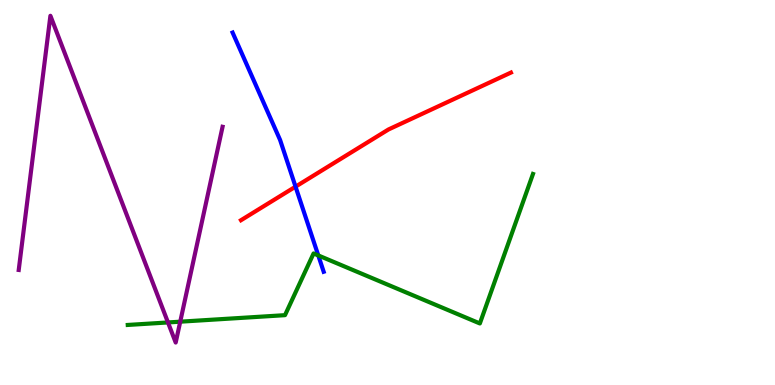[{'lines': ['blue', 'red'], 'intersections': [{'x': 3.81, 'y': 5.15}]}, {'lines': ['green', 'red'], 'intersections': []}, {'lines': ['purple', 'red'], 'intersections': []}, {'lines': ['blue', 'green'], 'intersections': [{'x': 4.11, 'y': 3.37}]}, {'lines': ['blue', 'purple'], 'intersections': []}, {'lines': ['green', 'purple'], 'intersections': [{'x': 2.17, 'y': 1.62}, {'x': 2.33, 'y': 1.64}]}]